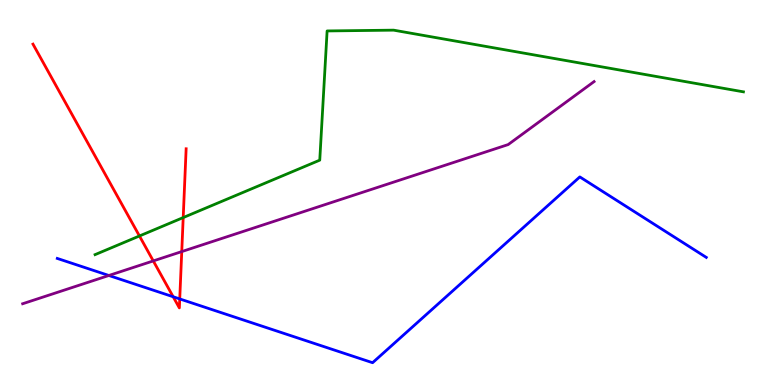[{'lines': ['blue', 'red'], 'intersections': [{'x': 2.23, 'y': 2.29}, {'x': 2.32, 'y': 2.24}]}, {'lines': ['green', 'red'], 'intersections': [{'x': 1.8, 'y': 3.87}, {'x': 2.36, 'y': 4.35}]}, {'lines': ['purple', 'red'], 'intersections': [{'x': 1.98, 'y': 3.22}, {'x': 2.35, 'y': 3.47}]}, {'lines': ['blue', 'green'], 'intersections': []}, {'lines': ['blue', 'purple'], 'intersections': [{'x': 1.4, 'y': 2.84}]}, {'lines': ['green', 'purple'], 'intersections': []}]